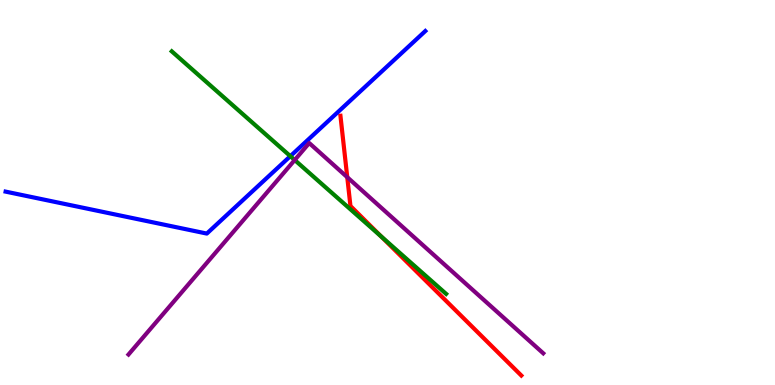[{'lines': ['blue', 'red'], 'intersections': []}, {'lines': ['green', 'red'], 'intersections': [{'x': 4.92, 'y': 3.86}]}, {'lines': ['purple', 'red'], 'intersections': [{'x': 4.48, 'y': 5.4}]}, {'lines': ['blue', 'green'], 'intersections': [{'x': 3.75, 'y': 5.94}]}, {'lines': ['blue', 'purple'], 'intersections': []}, {'lines': ['green', 'purple'], 'intersections': [{'x': 3.8, 'y': 5.84}]}]